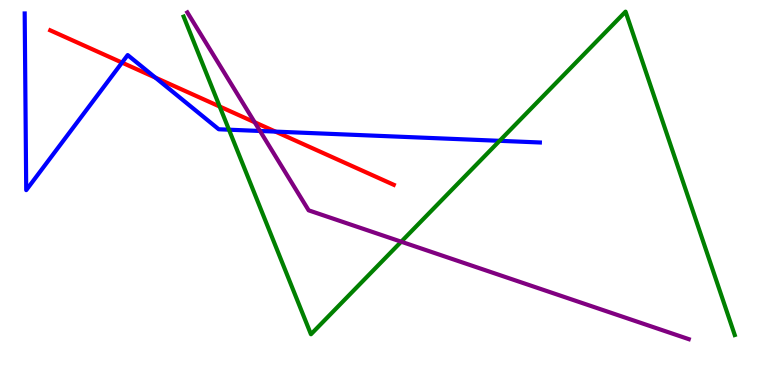[{'lines': ['blue', 'red'], 'intersections': [{'x': 1.57, 'y': 8.37}, {'x': 2.0, 'y': 7.98}, {'x': 3.55, 'y': 6.58}]}, {'lines': ['green', 'red'], 'intersections': [{'x': 2.83, 'y': 7.23}]}, {'lines': ['purple', 'red'], 'intersections': [{'x': 3.29, 'y': 6.82}]}, {'lines': ['blue', 'green'], 'intersections': [{'x': 2.95, 'y': 6.63}, {'x': 6.45, 'y': 6.34}]}, {'lines': ['blue', 'purple'], 'intersections': [{'x': 3.35, 'y': 6.6}]}, {'lines': ['green', 'purple'], 'intersections': [{'x': 5.18, 'y': 3.72}]}]